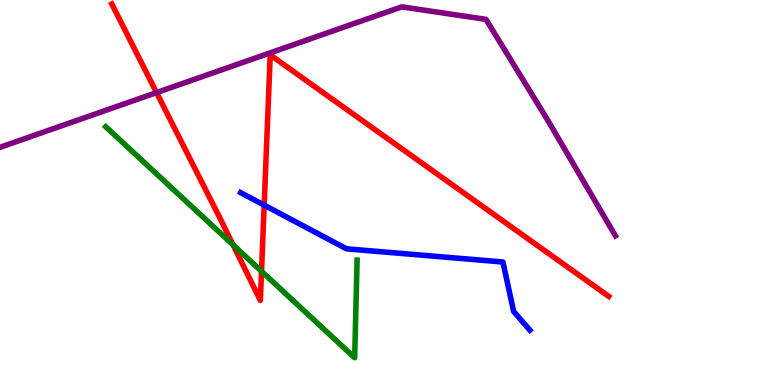[{'lines': ['blue', 'red'], 'intersections': [{'x': 3.41, 'y': 4.67}]}, {'lines': ['green', 'red'], 'intersections': [{'x': 3.01, 'y': 3.64}, {'x': 3.37, 'y': 2.95}]}, {'lines': ['purple', 'red'], 'intersections': [{'x': 2.02, 'y': 7.59}]}, {'lines': ['blue', 'green'], 'intersections': []}, {'lines': ['blue', 'purple'], 'intersections': []}, {'lines': ['green', 'purple'], 'intersections': []}]